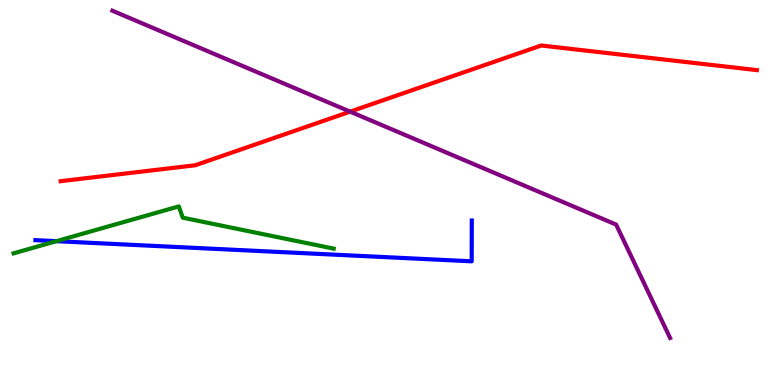[{'lines': ['blue', 'red'], 'intersections': []}, {'lines': ['green', 'red'], 'intersections': []}, {'lines': ['purple', 'red'], 'intersections': [{'x': 4.52, 'y': 7.1}]}, {'lines': ['blue', 'green'], 'intersections': [{'x': 0.728, 'y': 3.74}]}, {'lines': ['blue', 'purple'], 'intersections': []}, {'lines': ['green', 'purple'], 'intersections': []}]